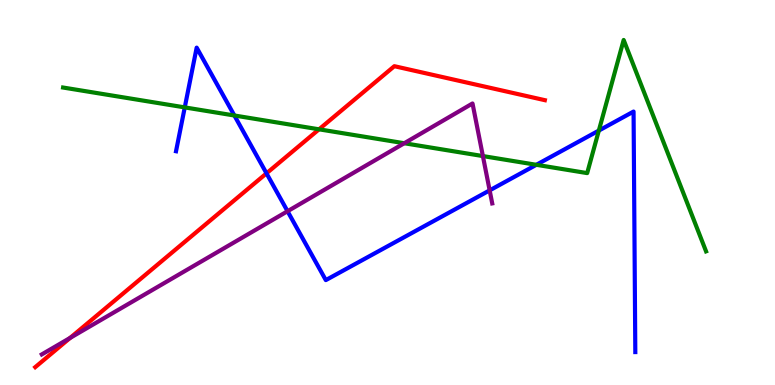[{'lines': ['blue', 'red'], 'intersections': [{'x': 3.44, 'y': 5.5}]}, {'lines': ['green', 'red'], 'intersections': [{'x': 4.12, 'y': 6.64}]}, {'lines': ['purple', 'red'], 'intersections': [{'x': 0.905, 'y': 1.22}]}, {'lines': ['blue', 'green'], 'intersections': [{'x': 2.38, 'y': 7.21}, {'x': 3.02, 'y': 7.0}, {'x': 6.92, 'y': 5.72}, {'x': 7.73, 'y': 6.61}]}, {'lines': ['blue', 'purple'], 'intersections': [{'x': 3.71, 'y': 4.51}, {'x': 6.32, 'y': 5.06}]}, {'lines': ['green', 'purple'], 'intersections': [{'x': 5.22, 'y': 6.28}, {'x': 6.23, 'y': 5.95}]}]